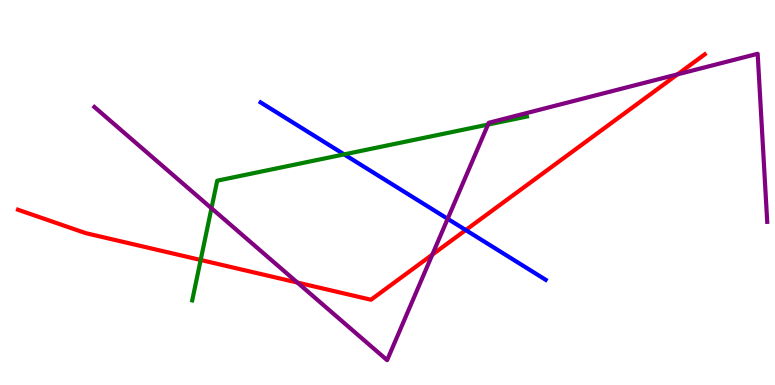[{'lines': ['blue', 'red'], 'intersections': [{'x': 6.01, 'y': 4.02}]}, {'lines': ['green', 'red'], 'intersections': [{'x': 2.59, 'y': 3.25}]}, {'lines': ['purple', 'red'], 'intersections': [{'x': 3.84, 'y': 2.66}, {'x': 5.58, 'y': 3.39}, {'x': 8.74, 'y': 8.07}]}, {'lines': ['blue', 'green'], 'intersections': [{'x': 4.44, 'y': 5.99}]}, {'lines': ['blue', 'purple'], 'intersections': [{'x': 5.78, 'y': 4.32}]}, {'lines': ['green', 'purple'], 'intersections': [{'x': 2.73, 'y': 4.59}, {'x': 6.3, 'y': 6.76}]}]